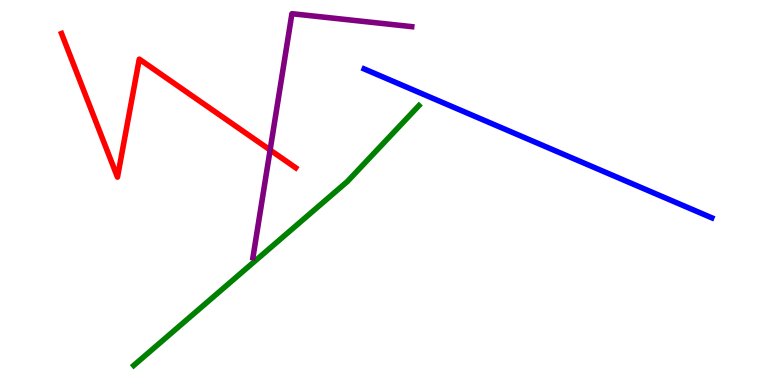[{'lines': ['blue', 'red'], 'intersections': []}, {'lines': ['green', 'red'], 'intersections': []}, {'lines': ['purple', 'red'], 'intersections': [{'x': 3.49, 'y': 6.1}]}, {'lines': ['blue', 'green'], 'intersections': []}, {'lines': ['blue', 'purple'], 'intersections': []}, {'lines': ['green', 'purple'], 'intersections': []}]